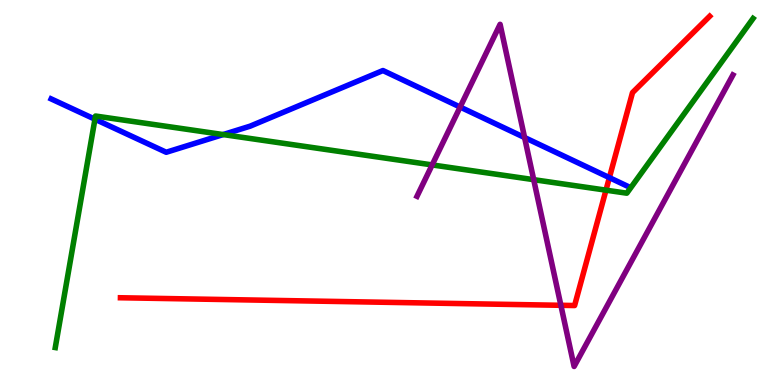[{'lines': ['blue', 'red'], 'intersections': [{'x': 7.86, 'y': 5.39}]}, {'lines': ['green', 'red'], 'intersections': [{'x': 7.82, 'y': 5.06}]}, {'lines': ['purple', 'red'], 'intersections': [{'x': 7.24, 'y': 2.07}]}, {'lines': ['blue', 'green'], 'intersections': [{'x': 1.23, 'y': 6.9}, {'x': 2.88, 'y': 6.5}]}, {'lines': ['blue', 'purple'], 'intersections': [{'x': 5.94, 'y': 7.22}, {'x': 6.77, 'y': 6.43}]}, {'lines': ['green', 'purple'], 'intersections': [{'x': 5.58, 'y': 5.72}, {'x': 6.89, 'y': 5.33}]}]